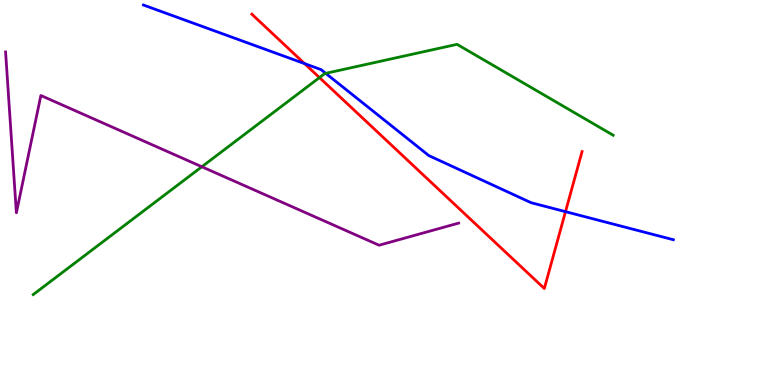[{'lines': ['blue', 'red'], 'intersections': [{'x': 3.93, 'y': 8.35}, {'x': 7.3, 'y': 4.5}]}, {'lines': ['green', 'red'], 'intersections': [{'x': 4.12, 'y': 7.98}]}, {'lines': ['purple', 'red'], 'intersections': []}, {'lines': ['blue', 'green'], 'intersections': [{'x': 4.2, 'y': 8.09}]}, {'lines': ['blue', 'purple'], 'intersections': []}, {'lines': ['green', 'purple'], 'intersections': [{'x': 2.6, 'y': 5.67}]}]